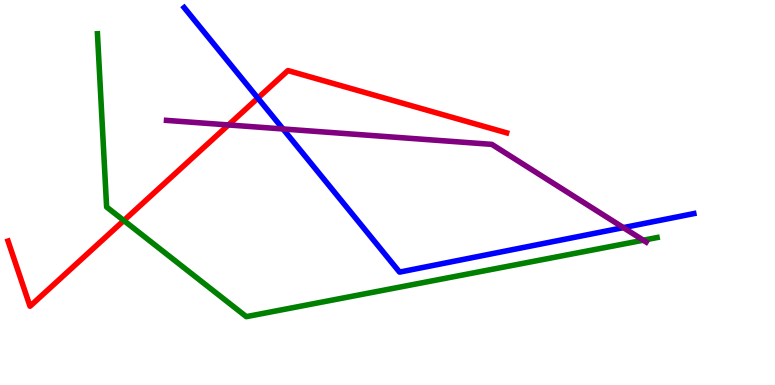[{'lines': ['blue', 'red'], 'intersections': [{'x': 3.33, 'y': 7.45}]}, {'lines': ['green', 'red'], 'intersections': [{'x': 1.6, 'y': 4.27}]}, {'lines': ['purple', 'red'], 'intersections': [{'x': 2.95, 'y': 6.75}]}, {'lines': ['blue', 'green'], 'intersections': []}, {'lines': ['blue', 'purple'], 'intersections': [{'x': 3.65, 'y': 6.65}, {'x': 8.04, 'y': 4.09}]}, {'lines': ['green', 'purple'], 'intersections': [{'x': 8.3, 'y': 3.76}]}]